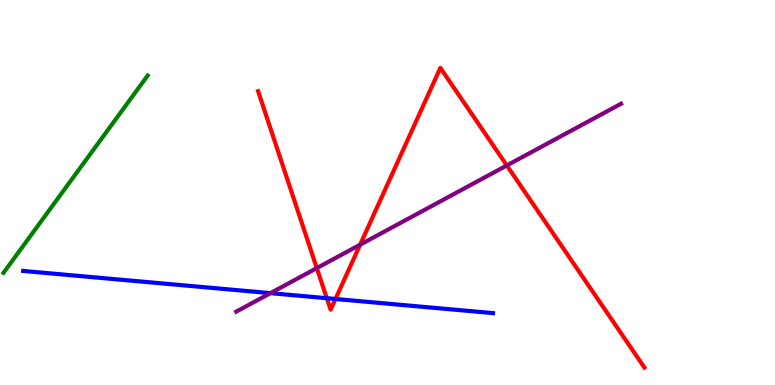[{'lines': ['blue', 'red'], 'intersections': [{'x': 4.22, 'y': 2.25}, {'x': 4.33, 'y': 2.23}]}, {'lines': ['green', 'red'], 'intersections': []}, {'lines': ['purple', 'red'], 'intersections': [{'x': 4.09, 'y': 3.04}, {'x': 4.65, 'y': 3.64}, {'x': 6.54, 'y': 5.7}]}, {'lines': ['blue', 'green'], 'intersections': []}, {'lines': ['blue', 'purple'], 'intersections': [{'x': 3.49, 'y': 2.39}]}, {'lines': ['green', 'purple'], 'intersections': []}]